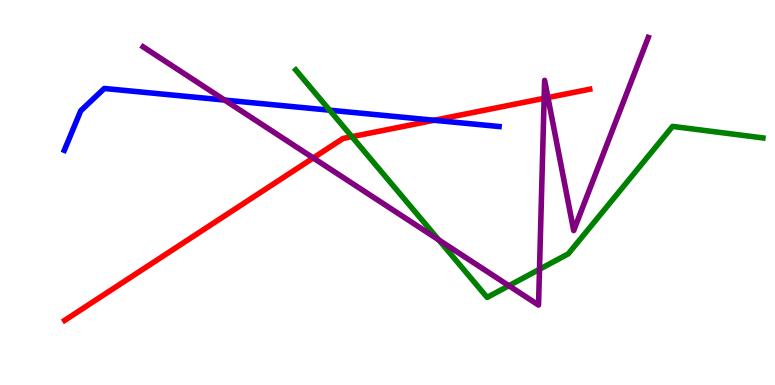[{'lines': ['blue', 'red'], 'intersections': [{'x': 5.6, 'y': 6.88}]}, {'lines': ['green', 'red'], 'intersections': [{'x': 4.54, 'y': 6.45}]}, {'lines': ['purple', 'red'], 'intersections': [{'x': 4.04, 'y': 5.9}, {'x': 7.02, 'y': 7.45}, {'x': 7.07, 'y': 7.47}]}, {'lines': ['blue', 'green'], 'intersections': [{'x': 4.25, 'y': 7.14}]}, {'lines': ['blue', 'purple'], 'intersections': [{'x': 2.9, 'y': 7.4}]}, {'lines': ['green', 'purple'], 'intersections': [{'x': 5.66, 'y': 3.77}, {'x': 6.57, 'y': 2.58}, {'x': 6.96, 'y': 3.01}]}]